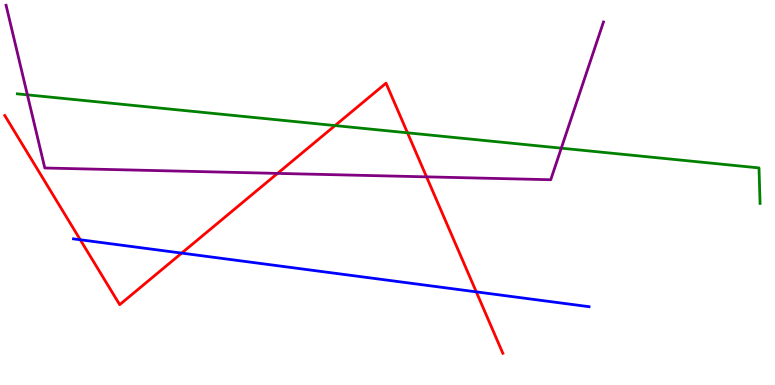[{'lines': ['blue', 'red'], 'intersections': [{'x': 1.04, 'y': 3.77}, {'x': 2.34, 'y': 3.43}, {'x': 6.15, 'y': 2.42}]}, {'lines': ['green', 'red'], 'intersections': [{'x': 4.32, 'y': 6.74}, {'x': 5.26, 'y': 6.55}]}, {'lines': ['purple', 'red'], 'intersections': [{'x': 3.58, 'y': 5.5}, {'x': 5.5, 'y': 5.41}]}, {'lines': ['blue', 'green'], 'intersections': []}, {'lines': ['blue', 'purple'], 'intersections': []}, {'lines': ['green', 'purple'], 'intersections': [{'x': 0.353, 'y': 7.54}, {'x': 7.24, 'y': 6.15}]}]